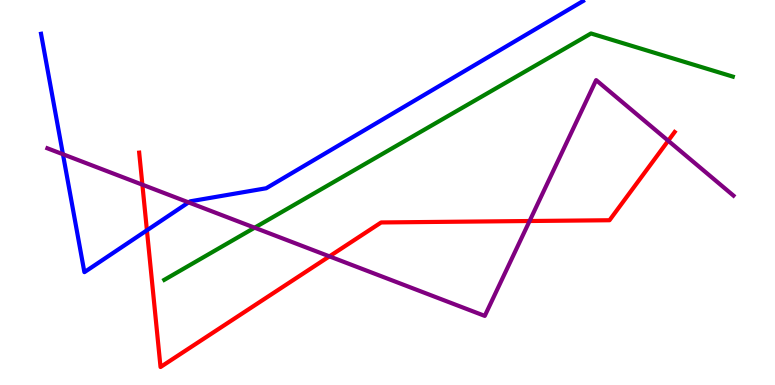[{'lines': ['blue', 'red'], 'intersections': [{'x': 1.9, 'y': 4.02}]}, {'lines': ['green', 'red'], 'intersections': []}, {'lines': ['purple', 'red'], 'intersections': [{'x': 1.84, 'y': 5.2}, {'x': 4.25, 'y': 3.34}, {'x': 6.83, 'y': 4.26}, {'x': 8.62, 'y': 6.34}]}, {'lines': ['blue', 'green'], 'intersections': []}, {'lines': ['blue', 'purple'], 'intersections': [{'x': 0.812, 'y': 5.99}, {'x': 2.43, 'y': 4.74}]}, {'lines': ['green', 'purple'], 'intersections': [{'x': 3.29, 'y': 4.09}]}]